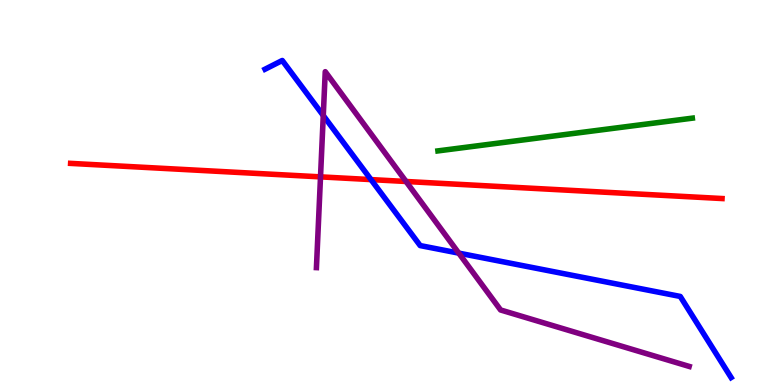[{'lines': ['blue', 'red'], 'intersections': [{'x': 4.79, 'y': 5.34}]}, {'lines': ['green', 'red'], 'intersections': []}, {'lines': ['purple', 'red'], 'intersections': [{'x': 4.14, 'y': 5.41}, {'x': 5.24, 'y': 5.29}]}, {'lines': ['blue', 'green'], 'intersections': []}, {'lines': ['blue', 'purple'], 'intersections': [{'x': 4.17, 'y': 7.0}, {'x': 5.92, 'y': 3.43}]}, {'lines': ['green', 'purple'], 'intersections': []}]